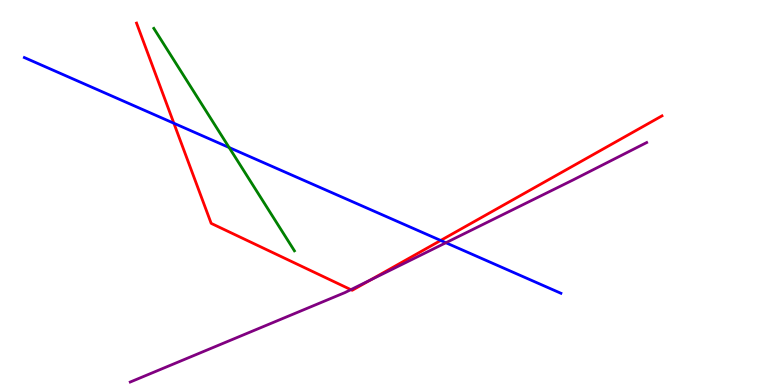[{'lines': ['blue', 'red'], 'intersections': [{'x': 2.24, 'y': 6.8}, {'x': 5.69, 'y': 3.75}]}, {'lines': ['green', 'red'], 'intersections': []}, {'lines': ['purple', 'red'], 'intersections': [{'x': 4.53, 'y': 2.48}, {'x': 4.78, 'y': 2.73}]}, {'lines': ['blue', 'green'], 'intersections': [{'x': 2.96, 'y': 6.17}]}, {'lines': ['blue', 'purple'], 'intersections': [{'x': 5.75, 'y': 3.7}]}, {'lines': ['green', 'purple'], 'intersections': []}]